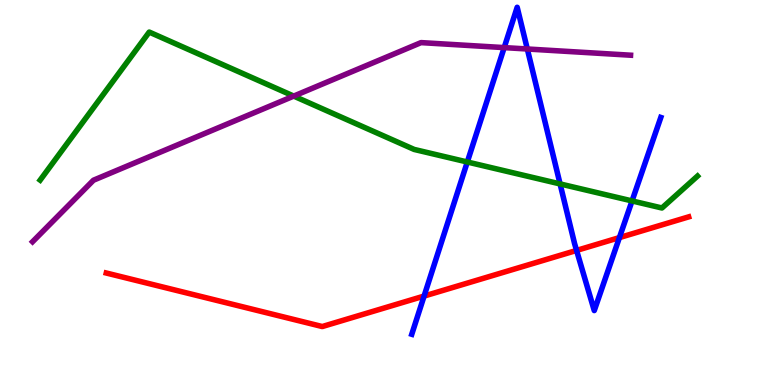[{'lines': ['blue', 'red'], 'intersections': [{'x': 5.47, 'y': 2.31}, {'x': 7.44, 'y': 3.5}, {'x': 7.99, 'y': 3.83}]}, {'lines': ['green', 'red'], 'intersections': []}, {'lines': ['purple', 'red'], 'intersections': []}, {'lines': ['blue', 'green'], 'intersections': [{'x': 6.03, 'y': 5.79}, {'x': 7.23, 'y': 5.22}, {'x': 8.16, 'y': 4.78}]}, {'lines': ['blue', 'purple'], 'intersections': [{'x': 6.51, 'y': 8.76}, {'x': 6.8, 'y': 8.73}]}, {'lines': ['green', 'purple'], 'intersections': [{'x': 3.79, 'y': 7.5}]}]